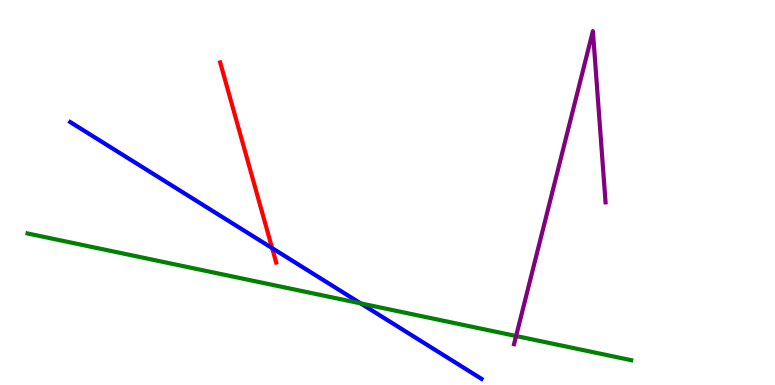[{'lines': ['blue', 'red'], 'intersections': [{'x': 3.51, 'y': 3.56}]}, {'lines': ['green', 'red'], 'intersections': []}, {'lines': ['purple', 'red'], 'intersections': []}, {'lines': ['blue', 'green'], 'intersections': [{'x': 4.65, 'y': 2.12}]}, {'lines': ['blue', 'purple'], 'intersections': []}, {'lines': ['green', 'purple'], 'intersections': [{'x': 6.66, 'y': 1.27}]}]